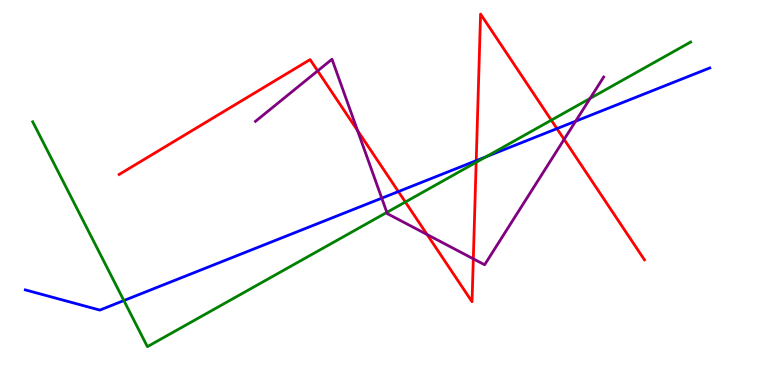[{'lines': ['blue', 'red'], 'intersections': [{'x': 5.14, 'y': 5.02}, {'x': 6.14, 'y': 5.83}, {'x': 7.19, 'y': 6.66}]}, {'lines': ['green', 'red'], 'intersections': [{'x': 5.23, 'y': 4.75}, {'x': 6.14, 'y': 5.78}, {'x': 7.11, 'y': 6.88}]}, {'lines': ['purple', 'red'], 'intersections': [{'x': 4.1, 'y': 8.16}, {'x': 4.61, 'y': 6.61}, {'x': 5.51, 'y': 3.91}, {'x': 6.11, 'y': 3.28}, {'x': 7.28, 'y': 6.38}]}, {'lines': ['blue', 'green'], 'intersections': [{'x': 1.6, 'y': 2.19}, {'x': 6.27, 'y': 5.93}]}, {'lines': ['blue', 'purple'], 'intersections': [{'x': 4.93, 'y': 4.85}, {'x': 7.43, 'y': 6.85}]}, {'lines': ['green', 'purple'], 'intersections': [{'x': 4.99, 'y': 4.48}, {'x': 7.61, 'y': 7.44}]}]